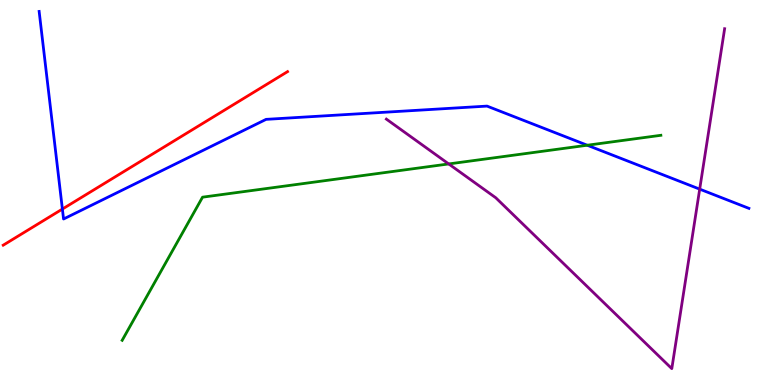[{'lines': ['blue', 'red'], 'intersections': [{'x': 0.805, 'y': 4.57}]}, {'lines': ['green', 'red'], 'intersections': []}, {'lines': ['purple', 'red'], 'intersections': []}, {'lines': ['blue', 'green'], 'intersections': [{'x': 7.58, 'y': 6.23}]}, {'lines': ['blue', 'purple'], 'intersections': [{'x': 9.03, 'y': 5.09}]}, {'lines': ['green', 'purple'], 'intersections': [{'x': 5.79, 'y': 5.74}]}]